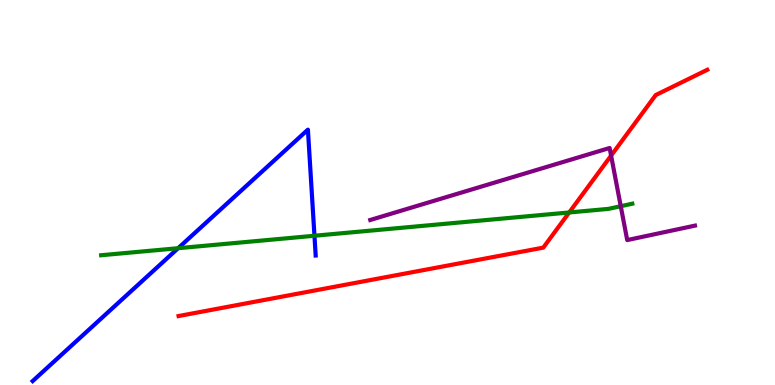[{'lines': ['blue', 'red'], 'intersections': []}, {'lines': ['green', 'red'], 'intersections': [{'x': 7.34, 'y': 4.48}]}, {'lines': ['purple', 'red'], 'intersections': [{'x': 7.89, 'y': 5.96}]}, {'lines': ['blue', 'green'], 'intersections': [{'x': 2.3, 'y': 3.55}, {'x': 4.06, 'y': 3.88}]}, {'lines': ['blue', 'purple'], 'intersections': []}, {'lines': ['green', 'purple'], 'intersections': [{'x': 8.01, 'y': 4.64}]}]